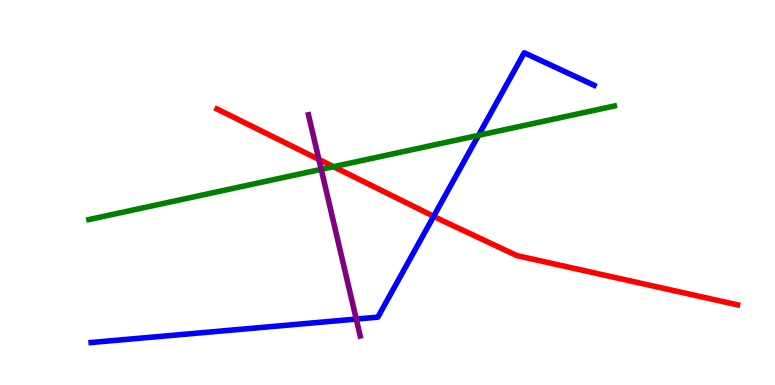[{'lines': ['blue', 'red'], 'intersections': [{'x': 5.6, 'y': 4.38}]}, {'lines': ['green', 'red'], 'intersections': [{'x': 4.3, 'y': 5.67}]}, {'lines': ['purple', 'red'], 'intersections': [{'x': 4.11, 'y': 5.86}]}, {'lines': ['blue', 'green'], 'intersections': [{'x': 6.17, 'y': 6.48}]}, {'lines': ['blue', 'purple'], 'intersections': [{'x': 4.6, 'y': 1.71}]}, {'lines': ['green', 'purple'], 'intersections': [{'x': 4.14, 'y': 5.6}]}]